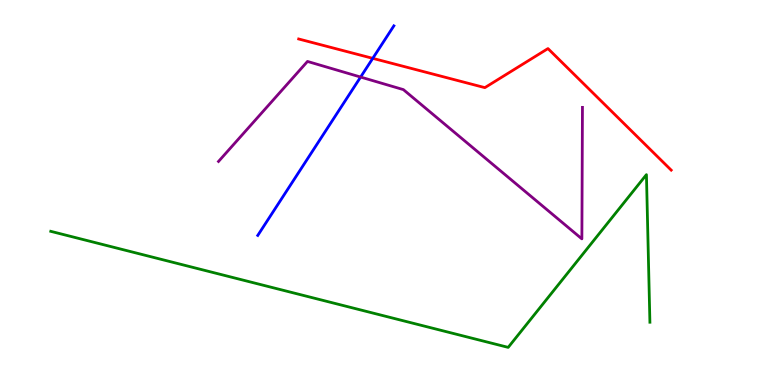[{'lines': ['blue', 'red'], 'intersections': [{'x': 4.81, 'y': 8.48}]}, {'lines': ['green', 'red'], 'intersections': []}, {'lines': ['purple', 'red'], 'intersections': []}, {'lines': ['blue', 'green'], 'intersections': []}, {'lines': ['blue', 'purple'], 'intersections': [{'x': 4.65, 'y': 8.0}]}, {'lines': ['green', 'purple'], 'intersections': []}]